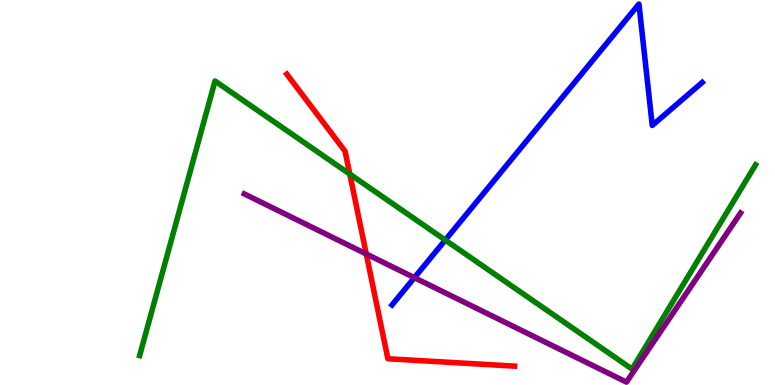[{'lines': ['blue', 'red'], 'intersections': []}, {'lines': ['green', 'red'], 'intersections': [{'x': 4.51, 'y': 5.48}]}, {'lines': ['purple', 'red'], 'intersections': [{'x': 4.73, 'y': 3.4}]}, {'lines': ['blue', 'green'], 'intersections': [{'x': 5.75, 'y': 3.76}]}, {'lines': ['blue', 'purple'], 'intersections': [{'x': 5.35, 'y': 2.79}]}, {'lines': ['green', 'purple'], 'intersections': []}]